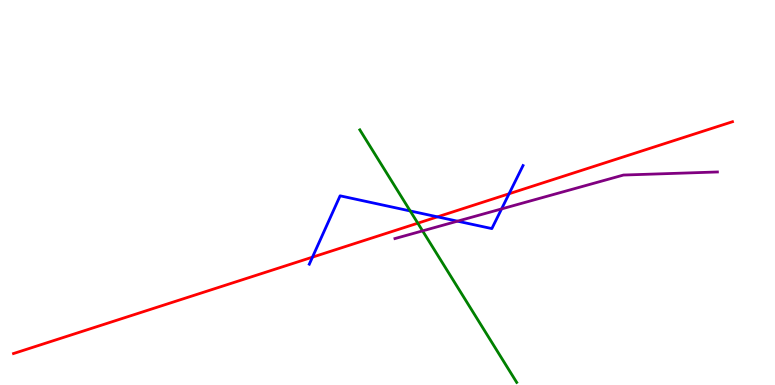[{'lines': ['blue', 'red'], 'intersections': [{'x': 4.03, 'y': 3.32}, {'x': 5.64, 'y': 4.37}, {'x': 6.57, 'y': 4.97}]}, {'lines': ['green', 'red'], 'intersections': [{'x': 5.39, 'y': 4.2}]}, {'lines': ['purple', 'red'], 'intersections': []}, {'lines': ['blue', 'green'], 'intersections': [{'x': 5.29, 'y': 4.52}]}, {'lines': ['blue', 'purple'], 'intersections': [{'x': 5.9, 'y': 4.26}, {'x': 6.47, 'y': 4.57}]}, {'lines': ['green', 'purple'], 'intersections': [{'x': 5.45, 'y': 4.0}]}]